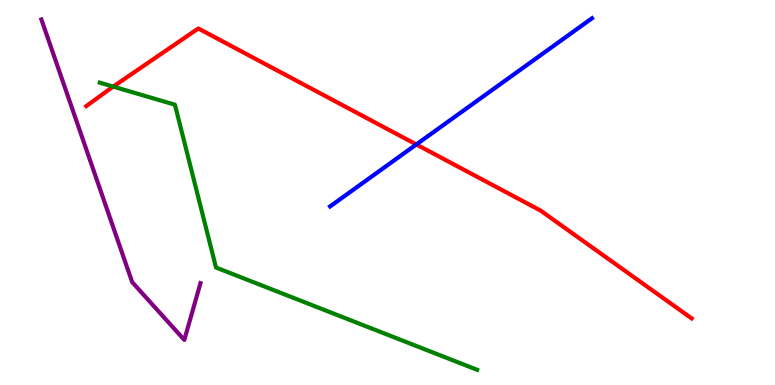[{'lines': ['blue', 'red'], 'intersections': [{'x': 5.37, 'y': 6.25}]}, {'lines': ['green', 'red'], 'intersections': [{'x': 1.46, 'y': 7.75}]}, {'lines': ['purple', 'red'], 'intersections': []}, {'lines': ['blue', 'green'], 'intersections': []}, {'lines': ['blue', 'purple'], 'intersections': []}, {'lines': ['green', 'purple'], 'intersections': []}]